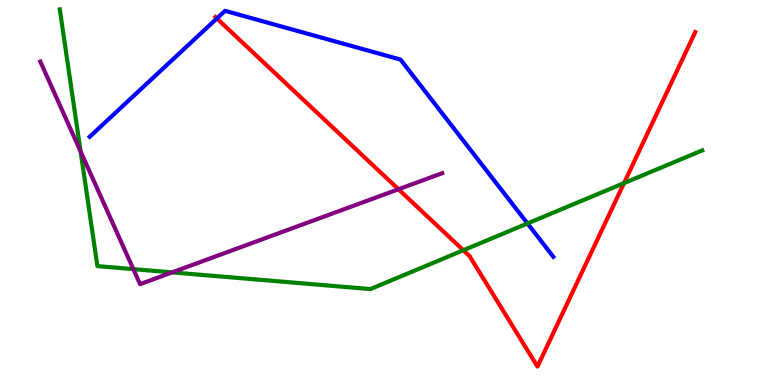[{'lines': ['blue', 'red'], 'intersections': [{'x': 2.8, 'y': 9.52}]}, {'lines': ['green', 'red'], 'intersections': [{'x': 5.98, 'y': 3.5}, {'x': 8.05, 'y': 5.24}]}, {'lines': ['purple', 'red'], 'intersections': [{'x': 5.14, 'y': 5.08}]}, {'lines': ['blue', 'green'], 'intersections': [{'x': 6.81, 'y': 4.2}]}, {'lines': ['blue', 'purple'], 'intersections': []}, {'lines': ['green', 'purple'], 'intersections': [{'x': 1.04, 'y': 6.07}, {'x': 1.72, 'y': 3.01}, {'x': 2.22, 'y': 2.92}]}]